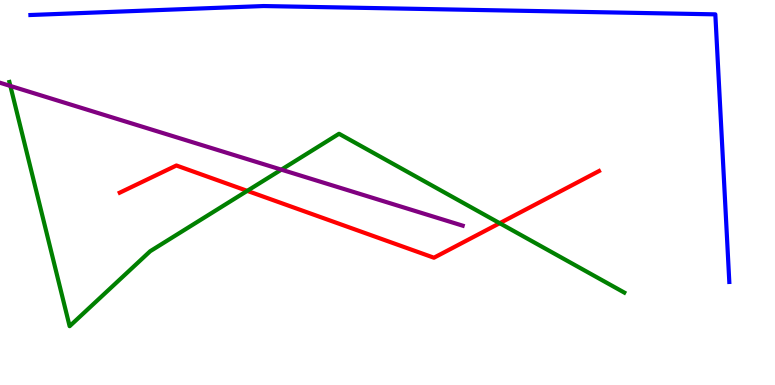[{'lines': ['blue', 'red'], 'intersections': []}, {'lines': ['green', 'red'], 'intersections': [{'x': 3.19, 'y': 5.04}, {'x': 6.45, 'y': 4.2}]}, {'lines': ['purple', 'red'], 'intersections': []}, {'lines': ['blue', 'green'], 'intersections': []}, {'lines': ['blue', 'purple'], 'intersections': []}, {'lines': ['green', 'purple'], 'intersections': [{'x': 0.134, 'y': 7.77}, {'x': 3.63, 'y': 5.59}]}]